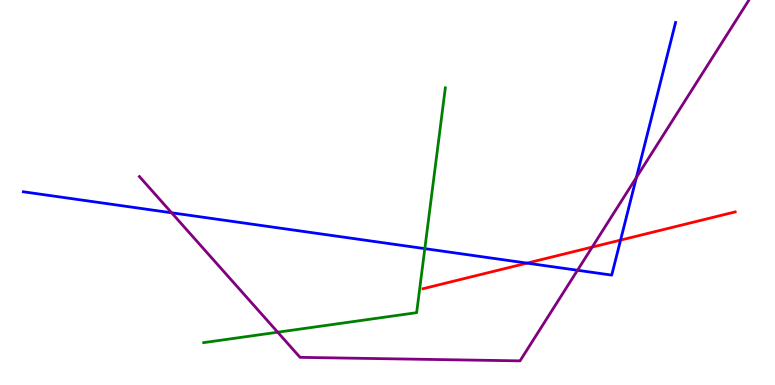[{'lines': ['blue', 'red'], 'intersections': [{'x': 6.8, 'y': 3.17}, {'x': 8.01, 'y': 3.76}]}, {'lines': ['green', 'red'], 'intersections': []}, {'lines': ['purple', 'red'], 'intersections': [{'x': 7.64, 'y': 3.58}]}, {'lines': ['blue', 'green'], 'intersections': [{'x': 5.48, 'y': 3.54}]}, {'lines': ['blue', 'purple'], 'intersections': [{'x': 2.21, 'y': 4.47}, {'x': 7.45, 'y': 2.98}, {'x': 8.21, 'y': 5.39}]}, {'lines': ['green', 'purple'], 'intersections': [{'x': 3.58, 'y': 1.37}]}]